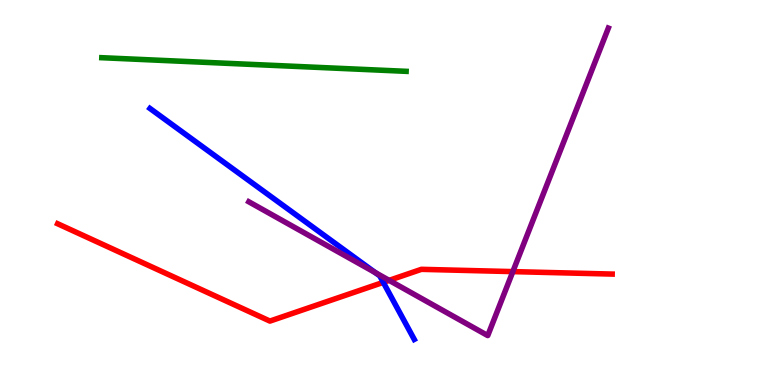[{'lines': ['blue', 'red'], 'intersections': [{'x': 4.95, 'y': 2.67}]}, {'lines': ['green', 'red'], 'intersections': []}, {'lines': ['purple', 'red'], 'intersections': [{'x': 5.02, 'y': 2.72}, {'x': 6.62, 'y': 2.95}]}, {'lines': ['blue', 'green'], 'intersections': []}, {'lines': ['blue', 'purple'], 'intersections': [{'x': 4.84, 'y': 2.92}]}, {'lines': ['green', 'purple'], 'intersections': []}]